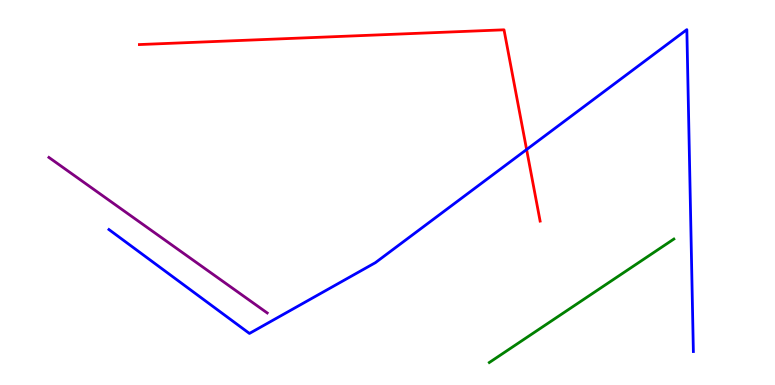[{'lines': ['blue', 'red'], 'intersections': [{'x': 6.79, 'y': 6.12}]}, {'lines': ['green', 'red'], 'intersections': []}, {'lines': ['purple', 'red'], 'intersections': []}, {'lines': ['blue', 'green'], 'intersections': []}, {'lines': ['blue', 'purple'], 'intersections': []}, {'lines': ['green', 'purple'], 'intersections': []}]